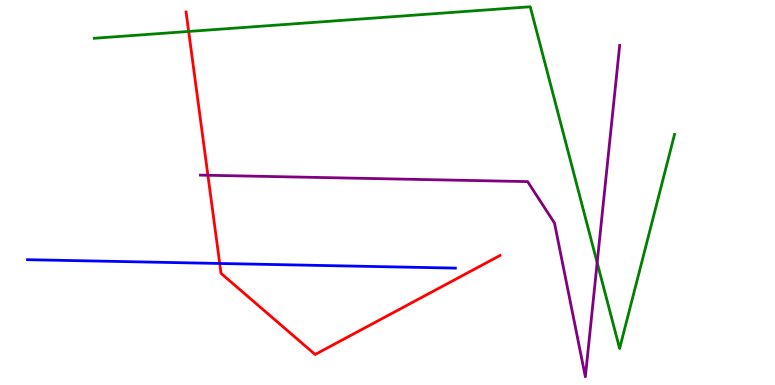[{'lines': ['blue', 'red'], 'intersections': [{'x': 2.83, 'y': 3.16}]}, {'lines': ['green', 'red'], 'intersections': [{'x': 2.43, 'y': 9.18}]}, {'lines': ['purple', 'red'], 'intersections': [{'x': 2.68, 'y': 5.45}]}, {'lines': ['blue', 'green'], 'intersections': []}, {'lines': ['blue', 'purple'], 'intersections': []}, {'lines': ['green', 'purple'], 'intersections': [{'x': 7.71, 'y': 3.18}]}]